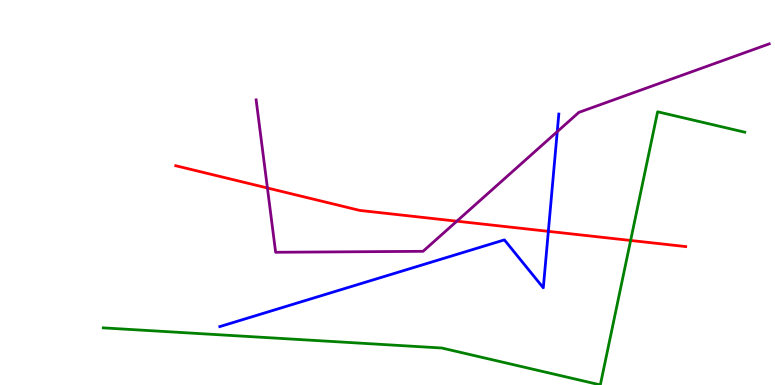[{'lines': ['blue', 'red'], 'intersections': [{'x': 7.08, 'y': 3.99}]}, {'lines': ['green', 'red'], 'intersections': [{'x': 8.14, 'y': 3.75}]}, {'lines': ['purple', 'red'], 'intersections': [{'x': 3.45, 'y': 5.12}, {'x': 5.89, 'y': 4.25}]}, {'lines': ['blue', 'green'], 'intersections': []}, {'lines': ['blue', 'purple'], 'intersections': [{'x': 7.19, 'y': 6.58}]}, {'lines': ['green', 'purple'], 'intersections': []}]